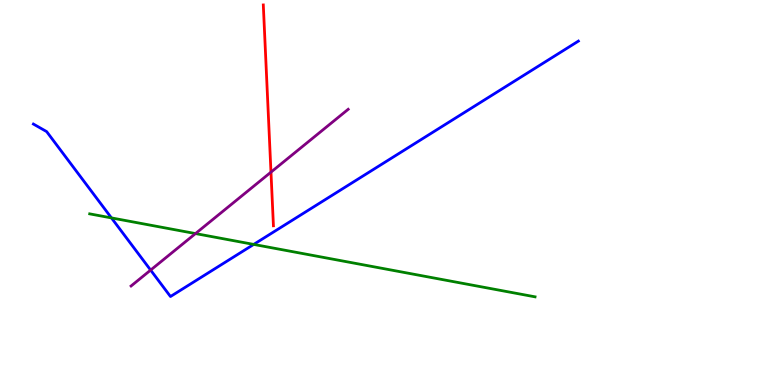[{'lines': ['blue', 'red'], 'intersections': []}, {'lines': ['green', 'red'], 'intersections': []}, {'lines': ['purple', 'red'], 'intersections': [{'x': 3.5, 'y': 5.53}]}, {'lines': ['blue', 'green'], 'intersections': [{'x': 1.44, 'y': 4.34}, {'x': 3.27, 'y': 3.65}]}, {'lines': ['blue', 'purple'], 'intersections': [{'x': 1.94, 'y': 2.98}]}, {'lines': ['green', 'purple'], 'intersections': [{'x': 2.52, 'y': 3.93}]}]